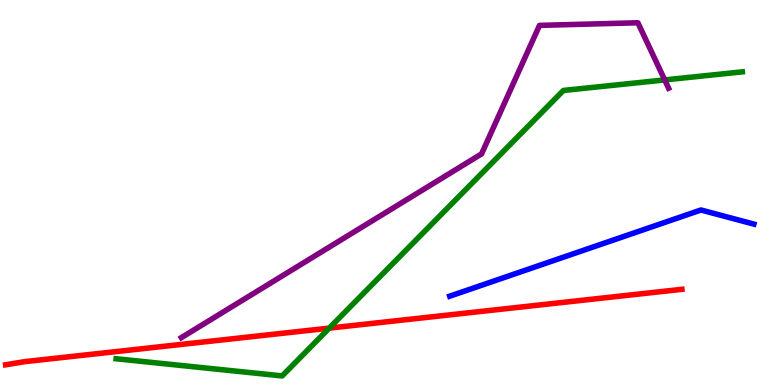[{'lines': ['blue', 'red'], 'intersections': []}, {'lines': ['green', 'red'], 'intersections': [{'x': 4.25, 'y': 1.48}]}, {'lines': ['purple', 'red'], 'intersections': []}, {'lines': ['blue', 'green'], 'intersections': []}, {'lines': ['blue', 'purple'], 'intersections': []}, {'lines': ['green', 'purple'], 'intersections': [{'x': 8.58, 'y': 7.92}]}]